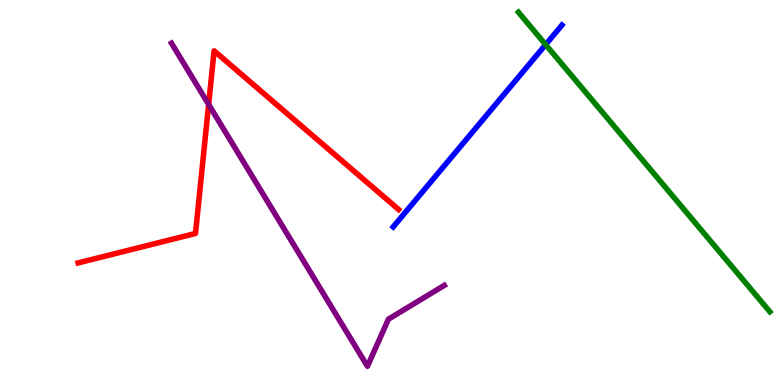[{'lines': ['blue', 'red'], 'intersections': []}, {'lines': ['green', 'red'], 'intersections': []}, {'lines': ['purple', 'red'], 'intersections': [{'x': 2.69, 'y': 7.29}]}, {'lines': ['blue', 'green'], 'intersections': [{'x': 7.04, 'y': 8.84}]}, {'lines': ['blue', 'purple'], 'intersections': []}, {'lines': ['green', 'purple'], 'intersections': []}]